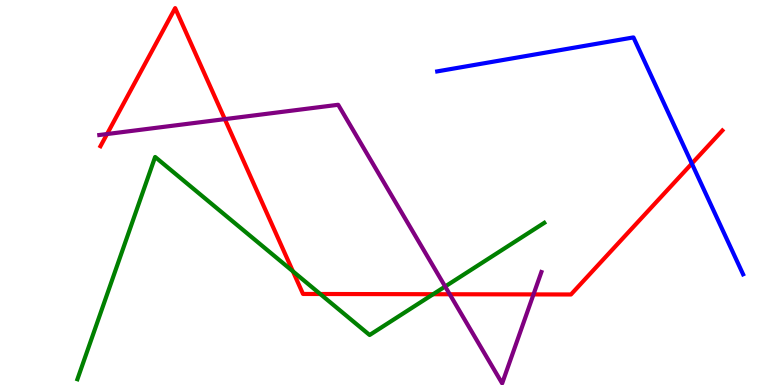[{'lines': ['blue', 'red'], 'intersections': [{'x': 8.93, 'y': 5.75}]}, {'lines': ['green', 'red'], 'intersections': [{'x': 3.78, 'y': 2.95}, {'x': 4.13, 'y': 2.36}, {'x': 5.59, 'y': 2.36}]}, {'lines': ['purple', 'red'], 'intersections': [{'x': 1.38, 'y': 6.52}, {'x': 2.9, 'y': 6.91}, {'x': 5.8, 'y': 2.36}, {'x': 6.88, 'y': 2.35}]}, {'lines': ['blue', 'green'], 'intersections': []}, {'lines': ['blue', 'purple'], 'intersections': []}, {'lines': ['green', 'purple'], 'intersections': [{'x': 5.74, 'y': 2.56}]}]